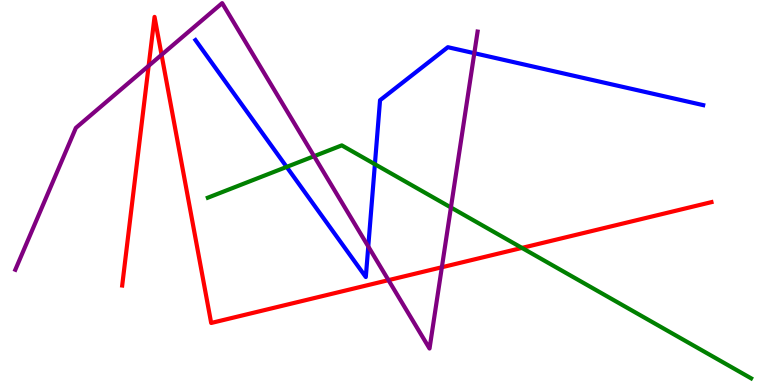[{'lines': ['blue', 'red'], 'intersections': []}, {'lines': ['green', 'red'], 'intersections': [{'x': 6.73, 'y': 3.56}]}, {'lines': ['purple', 'red'], 'intersections': [{'x': 1.92, 'y': 8.29}, {'x': 2.08, 'y': 8.58}, {'x': 5.01, 'y': 2.72}, {'x': 5.7, 'y': 3.06}]}, {'lines': ['blue', 'green'], 'intersections': [{'x': 3.7, 'y': 5.66}, {'x': 4.84, 'y': 5.73}]}, {'lines': ['blue', 'purple'], 'intersections': [{'x': 4.75, 'y': 3.6}, {'x': 6.12, 'y': 8.62}]}, {'lines': ['green', 'purple'], 'intersections': [{'x': 4.05, 'y': 5.94}, {'x': 5.82, 'y': 4.61}]}]